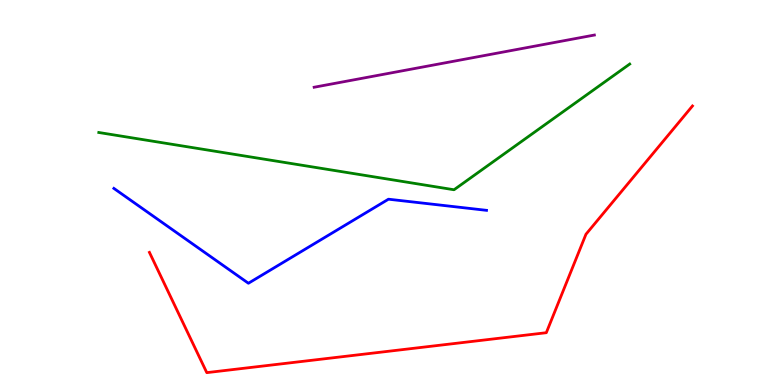[{'lines': ['blue', 'red'], 'intersections': []}, {'lines': ['green', 'red'], 'intersections': []}, {'lines': ['purple', 'red'], 'intersections': []}, {'lines': ['blue', 'green'], 'intersections': []}, {'lines': ['blue', 'purple'], 'intersections': []}, {'lines': ['green', 'purple'], 'intersections': []}]